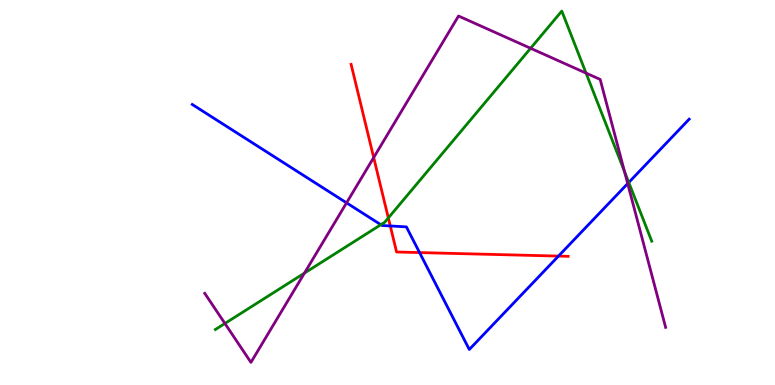[{'lines': ['blue', 'red'], 'intersections': [{'x': 5.04, 'y': 4.13}, {'x': 5.41, 'y': 3.44}, {'x': 7.21, 'y': 3.35}]}, {'lines': ['green', 'red'], 'intersections': [{'x': 5.01, 'y': 4.34}]}, {'lines': ['purple', 'red'], 'intersections': [{'x': 4.82, 'y': 5.91}]}, {'lines': ['blue', 'green'], 'intersections': [{'x': 4.91, 'y': 4.16}, {'x': 8.11, 'y': 5.26}]}, {'lines': ['blue', 'purple'], 'intersections': [{'x': 4.47, 'y': 4.73}, {'x': 8.1, 'y': 5.23}]}, {'lines': ['green', 'purple'], 'intersections': [{'x': 2.9, 'y': 1.6}, {'x': 3.93, 'y': 2.91}, {'x': 6.85, 'y': 8.75}, {'x': 7.56, 'y': 8.1}, {'x': 8.06, 'y': 5.55}]}]